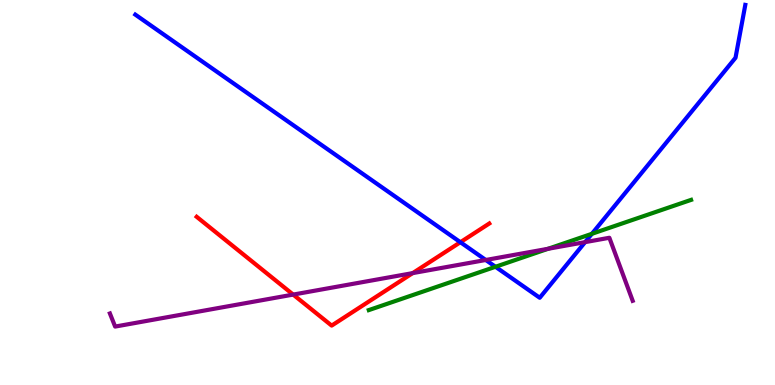[{'lines': ['blue', 'red'], 'intersections': [{'x': 5.94, 'y': 3.71}]}, {'lines': ['green', 'red'], 'intersections': []}, {'lines': ['purple', 'red'], 'intersections': [{'x': 3.78, 'y': 2.35}, {'x': 5.33, 'y': 2.91}]}, {'lines': ['blue', 'green'], 'intersections': [{'x': 6.39, 'y': 3.07}, {'x': 7.64, 'y': 3.93}]}, {'lines': ['blue', 'purple'], 'intersections': [{'x': 6.27, 'y': 3.25}, {'x': 7.55, 'y': 3.71}]}, {'lines': ['green', 'purple'], 'intersections': [{'x': 7.07, 'y': 3.54}]}]